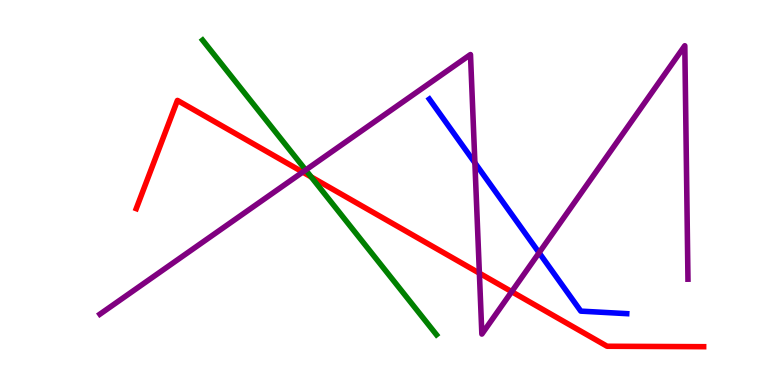[{'lines': ['blue', 'red'], 'intersections': []}, {'lines': ['green', 'red'], 'intersections': [{'x': 4.02, 'y': 5.4}]}, {'lines': ['purple', 'red'], 'intersections': [{'x': 3.91, 'y': 5.53}, {'x': 6.19, 'y': 2.9}, {'x': 6.6, 'y': 2.42}]}, {'lines': ['blue', 'green'], 'intersections': []}, {'lines': ['blue', 'purple'], 'intersections': [{'x': 6.13, 'y': 5.77}, {'x': 6.96, 'y': 3.44}]}, {'lines': ['green', 'purple'], 'intersections': [{'x': 3.94, 'y': 5.58}]}]